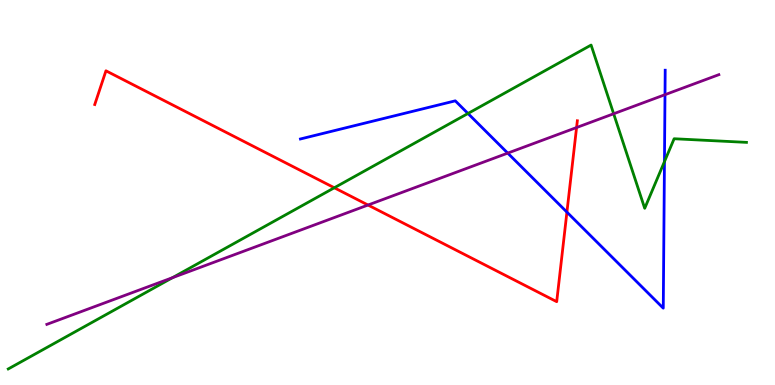[{'lines': ['blue', 'red'], 'intersections': [{'x': 7.32, 'y': 4.49}]}, {'lines': ['green', 'red'], 'intersections': [{'x': 4.31, 'y': 5.12}]}, {'lines': ['purple', 'red'], 'intersections': [{'x': 4.75, 'y': 4.67}, {'x': 7.44, 'y': 6.69}]}, {'lines': ['blue', 'green'], 'intersections': [{'x': 6.04, 'y': 7.05}, {'x': 8.57, 'y': 5.8}]}, {'lines': ['blue', 'purple'], 'intersections': [{'x': 6.55, 'y': 6.02}, {'x': 8.58, 'y': 7.54}]}, {'lines': ['green', 'purple'], 'intersections': [{'x': 2.23, 'y': 2.79}, {'x': 7.92, 'y': 7.05}]}]